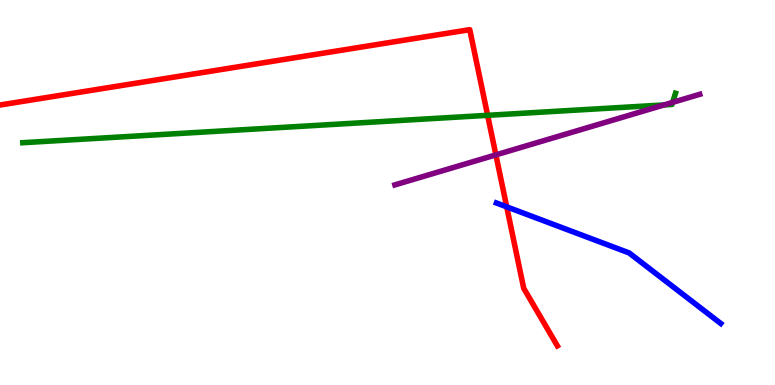[{'lines': ['blue', 'red'], 'intersections': [{'x': 6.54, 'y': 4.63}]}, {'lines': ['green', 'red'], 'intersections': [{'x': 6.29, 'y': 7.0}]}, {'lines': ['purple', 'red'], 'intersections': [{'x': 6.4, 'y': 5.98}]}, {'lines': ['blue', 'green'], 'intersections': []}, {'lines': ['blue', 'purple'], 'intersections': []}, {'lines': ['green', 'purple'], 'intersections': [{'x': 8.57, 'y': 7.27}, {'x': 8.68, 'y': 7.34}]}]